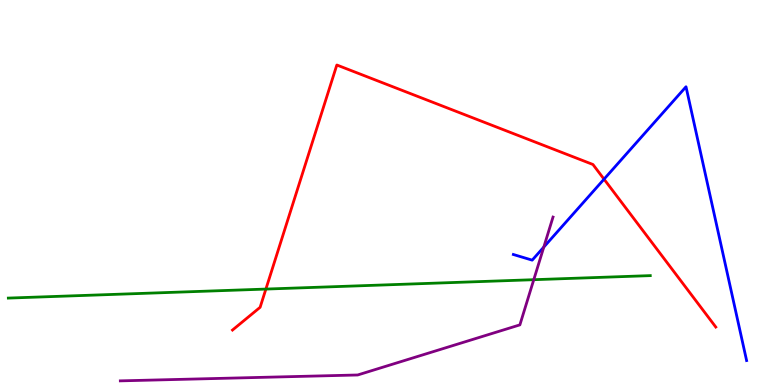[{'lines': ['blue', 'red'], 'intersections': [{'x': 7.79, 'y': 5.35}]}, {'lines': ['green', 'red'], 'intersections': [{'x': 3.43, 'y': 2.49}]}, {'lines': ['purple', 'red'], 'intersections': []}, {'lines': ['blue', 'green'], 'intersections': []}, {'lines': ['blue', 'purple'], 'intersections': [{'x': 7.02, 'y': 3.58}]}, {'lines': ['green', 'purple'], 'intersections': [{'x': 6.89, 'y': 2.74}]}]